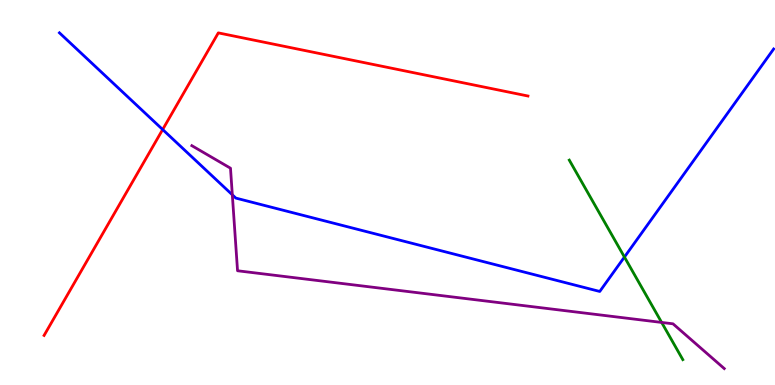[{'lines': ['blue', 'red'], 'intersections': [{'x': 2.1, 'y': 6.64}]}, {'lines': ['green', 'red'], 'intersections': []}, {'lines': ['purple', 'red'], 'intersections': []}, {'lines': ['blue', 'green'], 'intersections': [{'x': 8.06, 'y': 3.32}]}, {'lines': ['blue', 'purple'], 'intersections': [{'x': 3.0, 'y': 4.94}]}, {'lines': ['green', 'purple'], 'intersections': [{'x': 8.54, 'y': 1.63}]}]